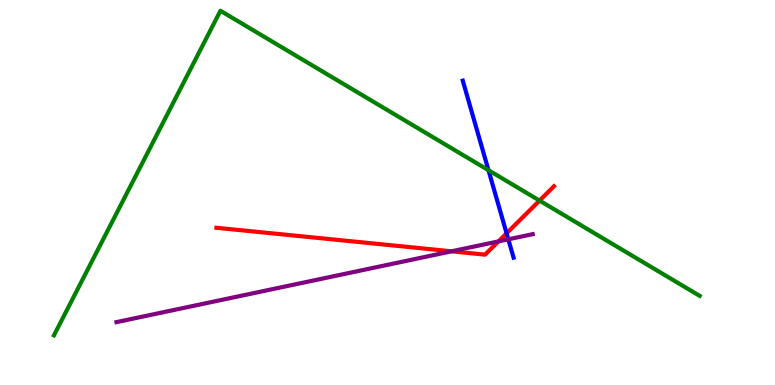[{'lines': ['blue', 'red'], 'intersections': [{'x': 6.54, 'y': 3.94}]}, {'lines': ['green', 'red'], 'intersections': [{'x': 6.96, 'y': 4.79}]}, {'lines': ['purple', 'red'], 'intersections': [{'x': 5.83, 'y': 3.47}, {'x': 6.43, 'y': 3.73}]}, {'lines': ['blue', 'green'], 'intersections': [{'x': 6.3, 'y': 5.58}]}, {'lines': ['blue', 'purple'], 'intersections': [{'x': 6.56, 'y': 3.78}]}, {'lines': ['green', 'purple'], 'intersections': []}]